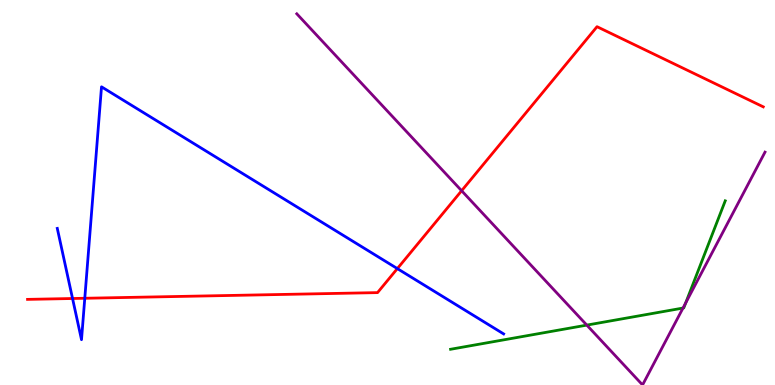[{'lines': ['blue', 'red'], 'intersections': [{'x': 0.936, 'y': 2.25}, {'x': 1.09, 'y': 2.25}, {'x': 5.13, 'y': 3.02}]}, {'lines': ['green', 'red'], 'intersections': []}, {'lines': ['purple', 'red'], 'intersections': [{'x': 5.96, 'y': 5.05}]}, {'lines': ['blue', 'green'], 'intersections': []}, {'lines': ['blue', 'purple'], 'intersections': []}, {'lines': ['green', 'purple'], 'intersections': [{'x': 7.57, 'y': 1.56}, {'x': 8.81, 'y': 2.0}, {'x': 8.85, 'y': 2.13}]}]